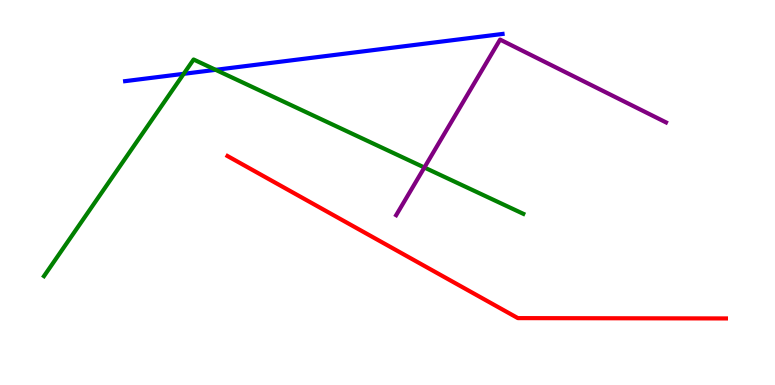[{'lines': ['blue', 'red'], 'intersections': []}, {'lines': ['green', 'red'], 'intersections': []}, {'lines': ['purple', 'red'], 'intersections': []}, {'lines': ['blue', 'green'], 'intersections': [{'x': 2.37, 'y': 8.08}, {'x': 2.78, 'y': 8.19}]}, {'lines': ['blue', 'purple'], 'intersections': []}, {'lines': ['green', 'purple'], 'intersections': [{'x': 5.48, 'y': 5.65}]}]